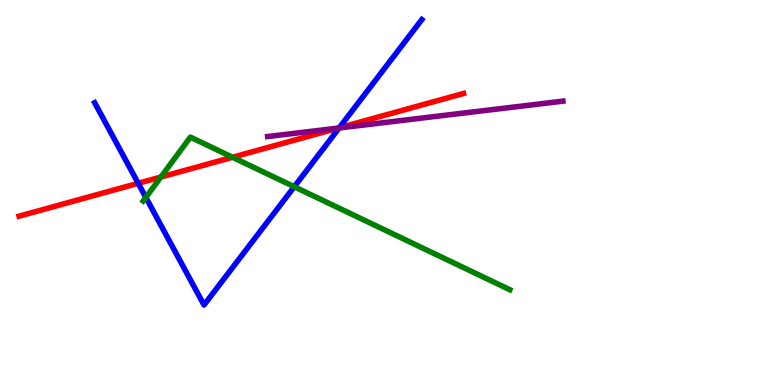[{'lines': ['blue', 'red'], 'intersections': [{'x': 1.78, 'y': 5.24}, {'x': 4.38, 'y': 6.68}]}, {'lines': ['green', 'red'], 'intersections': [{'x': 2.08, 'y': 5.4}, {'x': 3.0, 'y': 5.92}]}, {'lines': ['purple', 'red'], 'intersections': [{'x': 4.36, 'y': 6.67}]}, {'lines': ['blue', 'green'], 'intersections': [{'x': 1.88, 'y': 4.87}, {'x': 3.8, 'y': 5.15}]}, {'lines': ['blue', 'purple'], 'intersections': [{'x': 4.38, 'y': 6.68}]}, {'lines': ['green', 'purple'], 'intersections': []}]